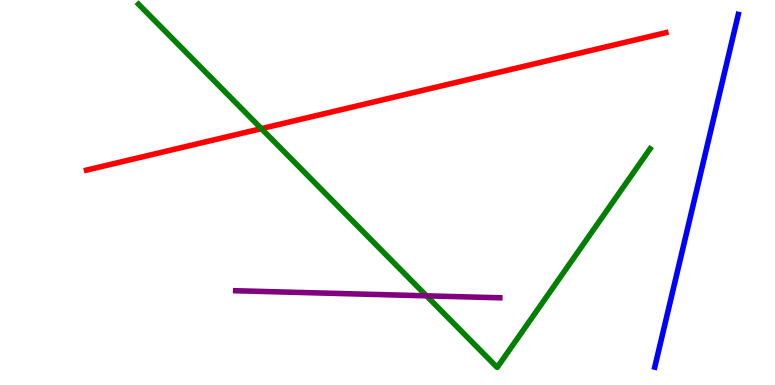[{'lines': ['blue', 'red'], 'intersections': []}, {'lines': ['green', 'red'], 'intersections': [{'x': 3.37, 'y': 6.66}]}, {'lines': ['purple', 'red'], 'intersections': []}, {'lines': ['blue', 'green'], 'intersections': []}, {'lines': ['blue', 'purple'], 'intersections': []}, {'lines': ['green', 'purple'], 'intersections': [{'x': 5.5, 'y': 2.32}]}]